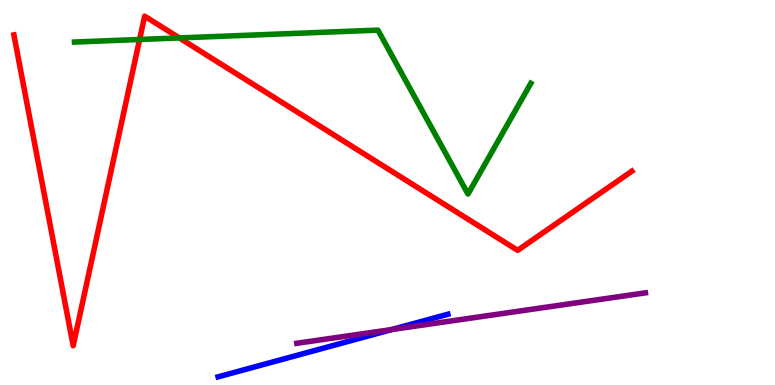[{'lines': ['blue', 'red'], 'intersections': []}, {'lines': ['green', 'red'], 'intersections': [{'x': 1.8, 'y': 8.97}, {'x': 2.31, 'y': 9.01}]}, {'lines': ['purple', 'red'], 'intersections': []}, {'lines': ['blue', 'green'], 'intersections': []}, {'lines': ['blue', 'purple'], 'intersections': [{'x': 5.05, 'y': 1.44}]}, {'lines': ['green', 'purple'], 'intersections': []}]